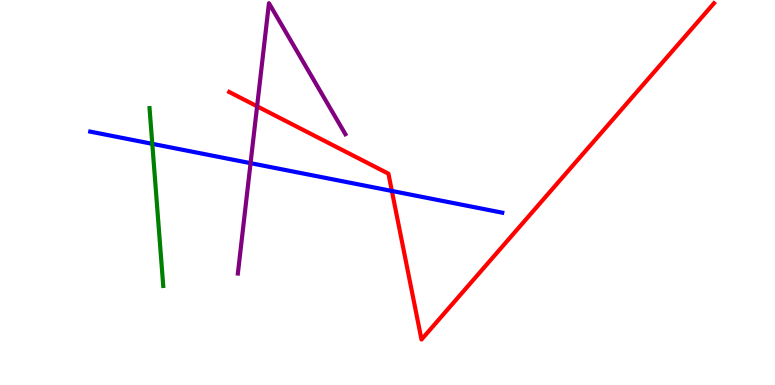[{'lines': ['blue', 'red'], 'intersections': [{'x': 5.06, 'y': 5.04}]}, {'lines': ['green', 'red'], 'intersections': []}, {'lines': ['purple', 'red'], 'intersections': [{'x': 3.32, 'y': 7.24}]}, {'lines': ['blue', 'green'], 'intersections': [{'x': 1.96, 'y': 6.26}]}, {'lines': ['blue', 'purple'], 'intersections': [{'x': 3.23, 'y': 5.76}]}, {'lines': ['green', 'purple'], 'intersections': []}]